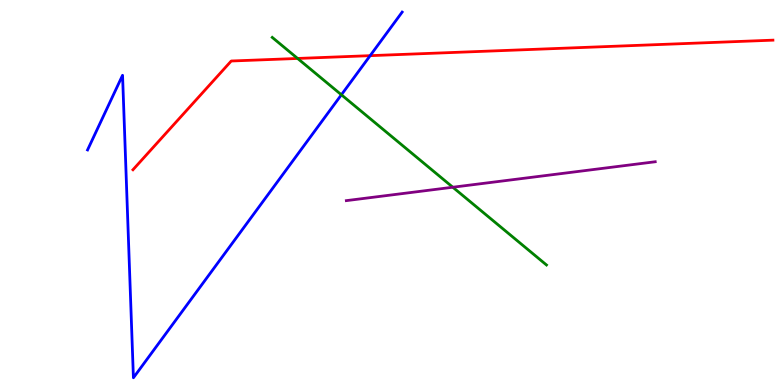[{'lines': ['blue', 'red'], 'intersections': [{'x': 4.78, 'y': 8.55}]}, {'lines': ['green', 'red'], 'intersections': [{'x': 3.84, 'y': 8.48}]}, {'lines': ['purple', 'red'], 'intersections': []}, {'lines': ['blue', 'green'], 'intersections': [{'x': 4.41, 'y': 7.54}]}, {'lines': ['blue', 'purple'], 'intersections': []}, {'lines': ['green', 'purple'], 'intersections': [{'x': 5.84, 'y': 5.14}]}]